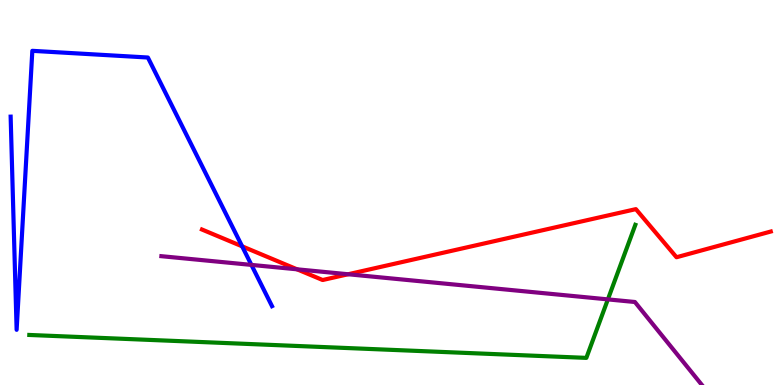[{'lines': ['blue', 'red'], 'intersections': [{'x': 3.12, 'y': 3.6}]}, {'lines': ['green', 'red'], 'intersections': []}, {'lines': ['purple', 'red'], 'intersections': [{'x': 3.83, 'y': 3.0}, {'x': 4.49, 'y': 2.88}]}, {'lines': ['blue', 'green'], 'intersections': []}, {'lines': ['blue', 'purple'], 'intersections': [{'x': 3.24, 'y': 3.12}]}, {'lines': ['green', 'purple'], 'intersections': [{'x': 7.84, 'y': 2.22}]}]